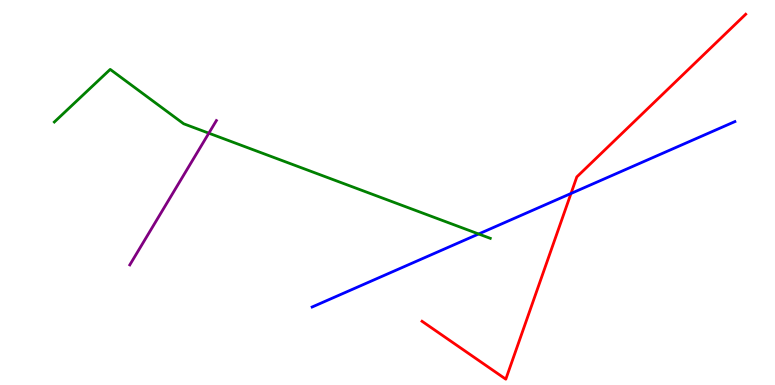[{'lines': ['blue', 'red'], 'intersections': [{'x': 7.37, 'y': 4.97}]}, {'lines': ['green', 'red'], 'intersections': []}, {'lines': ['purple', 'red'], 'intersections': []}, {'lines': ['blue', 'green'], 'intersections': [{'x': 6.18, 'y': 3.92}]}, {'lines': ['blue', 'purple'], 'intersections': []}, {'lines': ['green', 'purple'], 'intersections': [{'x': 2.69, 'y': 6.54}]}]